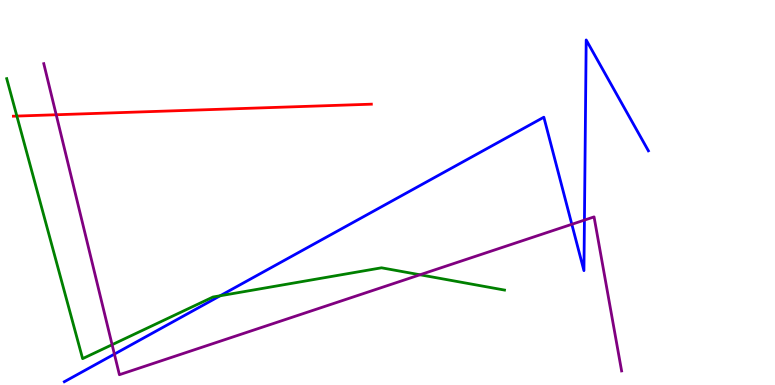[{'lines': ['blue', 'red'], 'intersections': []}, {'lines': ['green', 'red'], 'intersections': [{'x': 0.218, 'y': 6.99}]}, {'lines': ['purple', 'red'], 'intersections': [{'x': 0.725, 'y': 7.02}]}, {'lines': ['blue', 'green'], 'intersections': [{'x': 2.84, 'y': 2.32}]}, {'lines': ['blue', 'purple'], 'intersections': [{'x': 1.48, 'y': 0.802}, {'x': 7.38, 'y': 4.17}, {'x': 7.54, 'y': 4.28}]}, {'lines': ['green', 'purple'], 'intersections': [{'x': 1.45, 'y': 1.05}, {'x': 5.42, 'y': 2.86}]}]